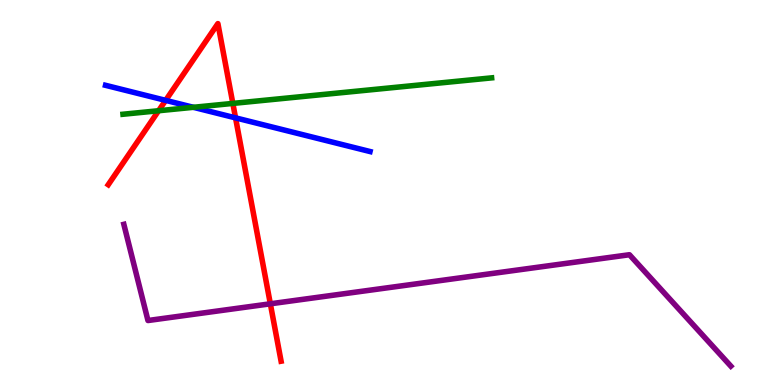[{'lines': ['blue', 'red'], 'intersections': [{'x': 2.14, 'y': 7.39}, {'x': 3.04, 'y': 6.94}]}, {'lines': ['green', 'red'], 'intersections': [{'x': 2.05, 'y': 7.12}, {'x': 3.0, 'y': 7.31}]}, {'lines': ['purple', 'red'], 'intersections': [{'x': 3.49, 'y': 2.11}]}, {'lines': ['blue', 'green'], 'intersections': [{'x': 2.5, 'y': 7.21}]}, {'lines': ['blue', 'purple'], 'intersections': []}, {'lines': ['green', 'purple'], 'intersections': []}]